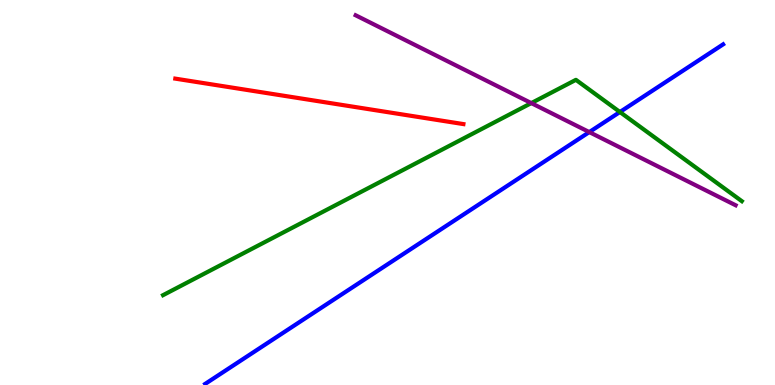[{'lines': ['blue', 'red'], 'intersections': []}, {'lines': ['green', 'red'], 'intersections': []}, {'lines': ['purple', 'red'], 'intersections': []}, {'lines': ['blue', 'green'], 'intersections': [{'x': 8.0, 'y': 7.09}]}, {'lines': ['blue', 'purple'], 'intersections': [{'x': 7.6, 'y': 6.57}]}, {'lines': ['green', 'purple'], 'intersections': [{'x': 6.86, 'y': 7.32}]}]